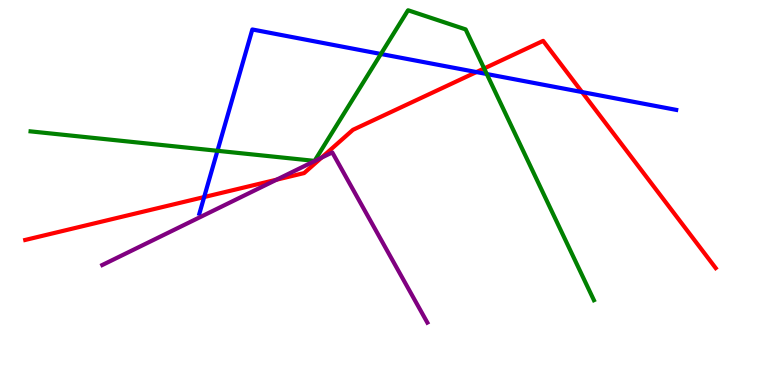[{'lines': ['blue', 'red'], 'intersections': [{'x': 2.63, 'y': 4.88}, {'x': 6.15, 'y': 8.13}, {'x': 7.51, 'y': 7.61}]}, {'lines': ['green', 'red'], 'intersections': [{'x': 6.25, 'y': 8.22}]}, {'lines': ['purple', 'red'], 'intersections': [{'x': 3.57, 'y': 5.33}, {'x': 4.15, 'y': 5.9}]}, {'lines': ['blue', 'green'], 'intersections': [{'x': 2.81, 'y': 6.08}, {'x': 4.91, 'y': 8.6}, {'x': 6.28, 'y': 8.08}]}, {'lines': ['blue', 'purple'], 'intersections': []}, {'lines': ['green', 'purple'], 'intersections': []}]